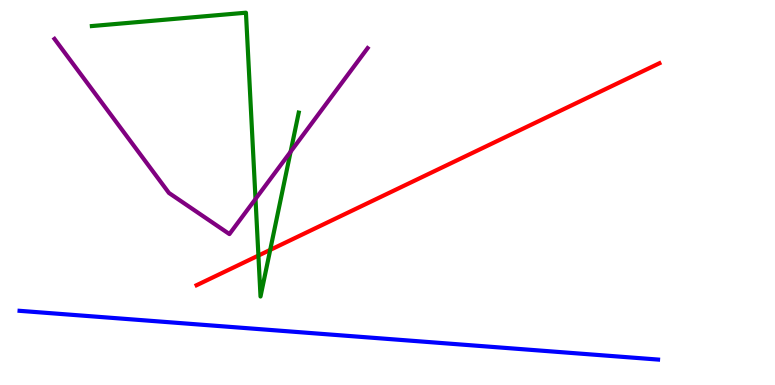[{'lines': ['blue', 'red'], 'intersections': []}, {'lines': ['green', 'red'], 'intersections': [{'x': 3.33, 'y': 3.36}, {'x': 3.49, 'y': 3.51}]}, {'lines': ['purple', 'red'], 'intersections': []}, {'lines': ['blue', 'green'], 'intersections': []}, {'lines': ['blue', 'purple'], 'intersections': []}, {'lines': ['green', 'purple'], 'intersections': [{'x': 3.3, 'y': 4.83}, {'x': 3.75, 'y': 6.06}]}]